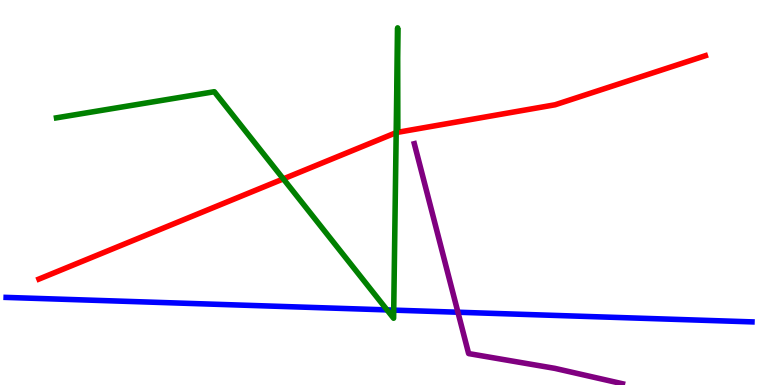[{'lines': ['blue', 'red'], 'intersections': []}, {'lines': ['green', 'red'], 'intersections': [{'x': 3.66, 'y': 5.35}, {'x': 5.11, 'y': 6.55}]}, {'lines': ['purple', 'red'], 'intersections': []}, {'lines': ['blue', 'green'], 'intersections': [{'x': 4.99, 'y': 1.95}, {'x': 5.08, 'y': 1.94}]}, {'lines': ['blue', 'purple'], 'intersections': [{'x': 5.91, 'y': 1.89}]}, {'lines': ['green', 'purple'], 'intersections': []}]